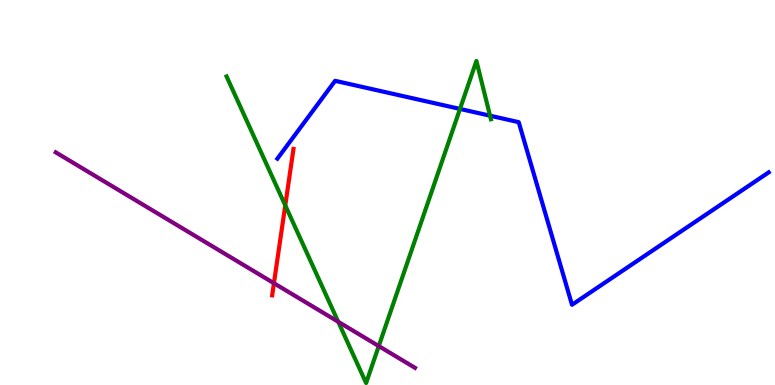[{'lines': ['blue', 'red'], 'intersections': []}, {'lines': ['green', 'red'], 'intersections': [{'x': 3.68, 'y': 4.67}]}, {'lines': ['purple', 'red'], 'intersections': [{'x': 3.53, 'y': 2.64}]}, {'lines': ['blue', 'green'], 'intersections': [{'x': 5.94, 'y': 7.17}, {'x': 6.32, 'y': 6.99}]}, {'lines': ['blue', 'purple'], 'intersections': []}, {'lines': ['green', 'purple'], 'intersections': [{'x': 4.36, 'y': 1.64}, {'x': 4.89, 'y': 1.01}]}]